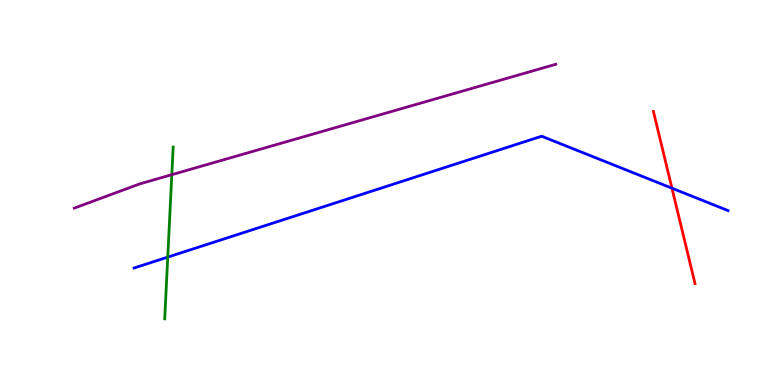[{'lines': ['blue', 'red'], 'intersections': [{'x': 8.67, 'y': 5.11}]}, {'lines': ['green', 'red'], 'intersections': []}, {'lines': ['purple', 'red'], 'intersections': []}, {'lines': ['blue', 'green'], 'intersections': [{'x': 2.16, 'y': 3.32}]}, {'lines': ['blue', 'purple'], 'intersections': []}, {'lines': ['green', 'purple'], 'intersections': [{'x': 2.22, 'y': 5.46}]}]